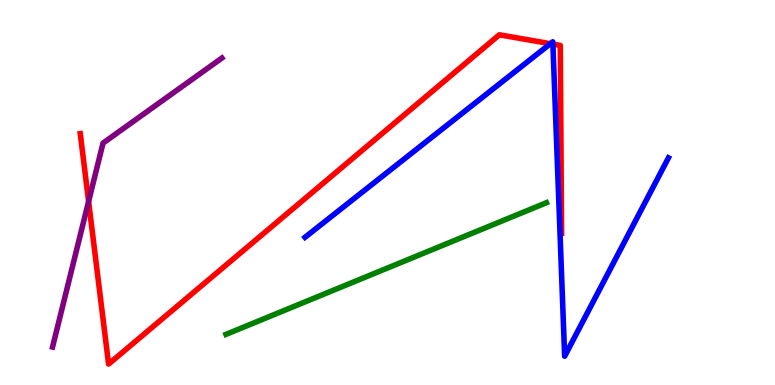[{'lines': ['blue', 'red'], 'intersections': [{'x': 7.1, 'y': 8.87}, {'x': 7.13, 'y': 8.85}]}, {'lines': ['green', 'red'], 'intersections': []}, {'lines': ['purple', 'red'], 'intersections': [{'x': 1.14, 'y': 4.77}]}, {'lines': ['blue', 'green'], 'intersections': []}, {'lines': ['blue', 'purple'], 'intersections': []}, {'lines': ['green', 'purple'], 'intersections': []}]